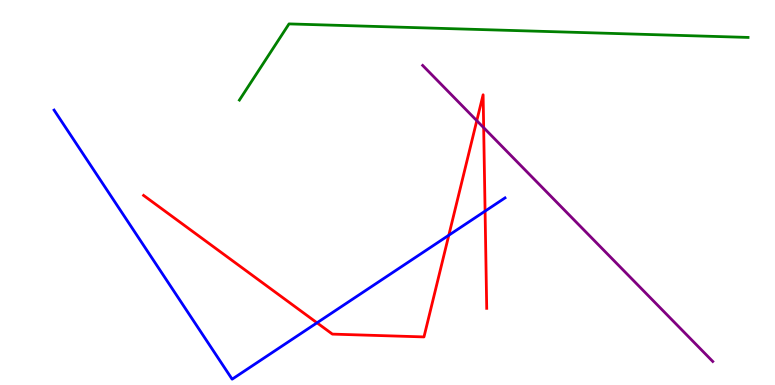[{'lines': ['blue', 'red'], 'intersections': [{'x': 4.09, 'y': 1.62}, {'x': 5.79, 'y': 3.89}, {'x': 6.26, 'y': 4.52}]}, {'lines': ['green', 'red'], 'intersections': []}, {'lines': ['purple', 'red'], 'intersections': [{'x': 6.15, 'y': 6.87}, {'x': 6.24, 'y': 6.68}]}, {'lines': ['blue', 'green'], 'intersections': []}, {'lines': ['blue', 'purple'], 'intersections': []}, {'lines': ['green', 'purple'], 'intersections': []}]